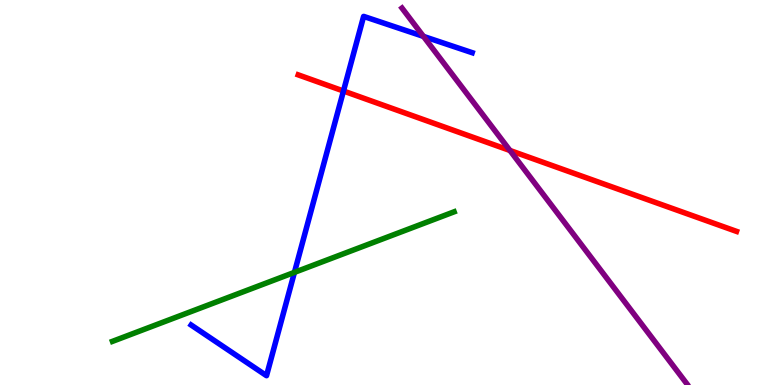[{'lines': ['blue', 'red'], 'intersections': [{'x': 4.43, 'y': 7.64}]}, {'lines': ['green', 'red'], 'intersections': []}, {'lines': ['purple', 'red'], 'intersections': [{'x': 6.58, 'y': 6.09}]}, {'lines': ['blue', 'green'], 'intersections': [{'x': 3.8, 'y': 2.93}]}, {'lines': ['blue', 'purple'], 'intersections': [{'x': 5.46, 'y': 9.05}]}, {'lines': ['green', 'purple'], 'intersections': []}]